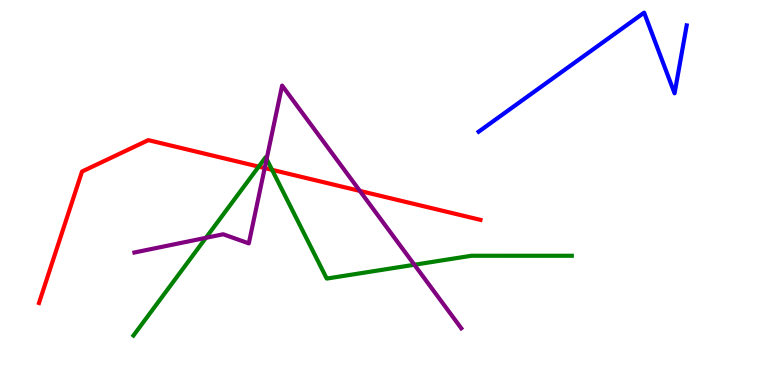[{'lines': ['blue', 'red'], 'intersections': []}, {'lines': ['green', 'red'], 'intersections': [{'x': 3.34, 'y': 5.67}, {'x': 3.51, 'y': 5.59}]}, {'lines': ['purple', 'red'], 'intersections': [{'x': 3.42, 'y': 5.63}, {'x': 4.64, 'y': 5.04}]}, {'lines': ['blue', 'green'], 'intersections': []}, {'lines': ['blue', 'purple'], 'intersections': []}, {'lines': ['green', 'purple'], 'intersections': [{'x': 2.66, 'y': 3.82}, {'x': 3.44, 'y': 5.87}, {'x': 5.35, 'y': 3.12}]}]